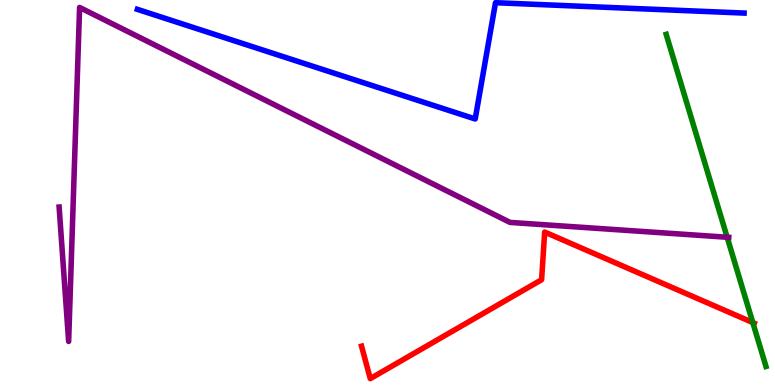[{'lines': ['blue', 'red'], 'intersections': []}, {'lines': ['green', 'red'], 'intersections': [{'x': 9.71, 'y': 1.62}]}, {'lines': ['purple', 'red'], 'intersections': []}, {'lines': ['blue', 'green'], 'intersections': []}, {'lines': ['blue', 'purple'], 'intersections': []}, {'lines': ['green', 'purple'], 'intersections': [{'x': 9.38, 'y': 3.84}]}]